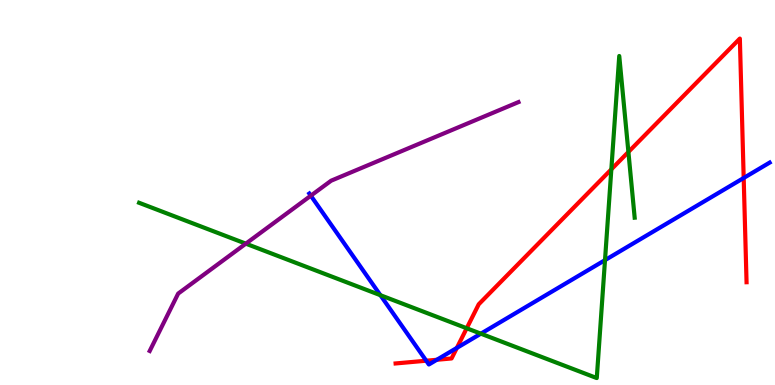[{'lines': ['blue', 'red'], 'intersections': [{'x': 5.5, 'y': 0.631}, {'x': 5.64, 'y': 0.655}, {'x': 5.89, 'y': 0.964}, {'x': 9.6, 'y': 5.38}]}, {'lines': ['green', 'red'], 'intersections': [{'x': 6.02, 'y': 1.47}, {'x': 7.89, 'y': 5.6}, {'x': 8.11, 'y': 6.05}]}, {'lines': ['purple', 'red'], 'intersections': []}, {'lines': ['blue', 'green'], 'intersections': [{'x': 4.91, 'y': 2.33}, {'x': 6.2, 'y': 1.33}, {'x': 7.81, 'y': 3.24}]}, {'lines': ['blue', 'purple'], 'intersections': [{'x': 4.01, 'y': 4.92}]}, {'lines': ['green', 'purple'], 'intersections': [{'x': 3.17, 'y': 3.67}]}]